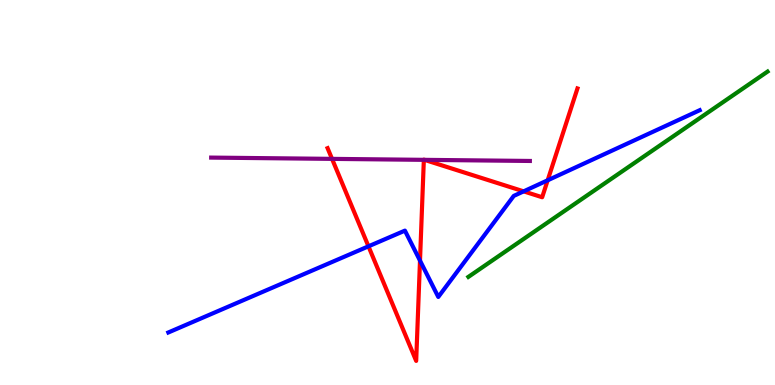[{'lines': ['blue', 'red'], 'intersections': [{'x': 4.75, 'y': 3.6}, {'x': 5.42, 'y': 3.23}, {'x': 6.76, 'y': 5.03}, {'x': 7.07, 'y': 5.32}]}, {'lines': ['green', 'red'], 'intersections': []}, {'lines': ['purple', 'red'], 'intersections': [{'x': 4.28, 'y': 5.87}, {'x': 5.47, 'y': 5.85}, {'x': 5.48, 'y': 5.85}]}, {'lines': ['blue', 'green'], 'intersections': []}, {'lines': ['blue', 'purple'], 'intersections': []}, {'lines': ['green', 'purple'], 'intersections': []}]